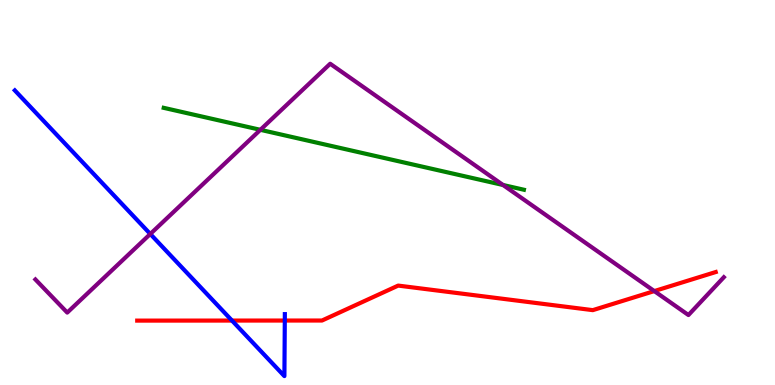[{'lines': ['blue', 'red'], 'intersections': [{'x': 2.99, 'y': 1.67}, {'x': 3.67, 'y': 1.67}]}, {'lines': ['green', 'red'], 'intersections': []}, {'lines': ['purple', 'red'], 'intersections': [{'x': 8.44, 'y': 2.44}]}, {'lines': ['blue', 'green'], 'intersections': []}, {'lines': ['blue', 'purple'], 'intersections': [{'x': 1.94, 'y': 3.92}]}, {'lines': ['green', 'purple'], 'intersections': [{'x': 3.36, 'y': 6.63}, {'x': 6.49, 'y': 5.19}]}]